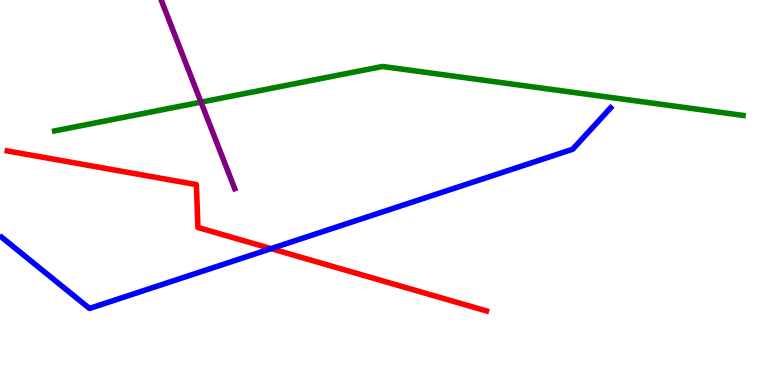[{'lines': ['blue', 'red'], 'intersections': [{'x': 3.5, 'y': 3.54}]}, {'lines': ['green', 'red'], 'intersections': []}, {'lines': ['purple', 'red'], 'intersections': []}, {'lines': ['blue', 'green'], 'intersections': []}, {'lines': ['blue', 'purple'], 'intersections': []}, {'lines': ['green', 'purple'], 'intersections': [{'x': 2.59, 'y': 7.35}]}]